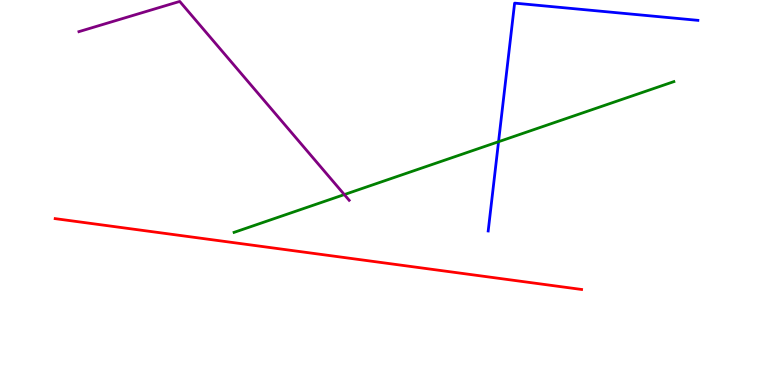[{'lines': ['blue', 'red'], 'intersections': []}, {'lines': ['green', 'red'], 'intersections': []}, {'lines': ['purple', 'red'], 'intersections': []}, {'lines': ['blue', 'green'], 'intersections': [{'x': 6.43, 'y': 6.32}]}, {'lines': ['blue', 'purple'], 'intersections': []}, {'lines': ['green', 'purple'], 'intersections': [{'x': 4.44, 'y': 4.95}]}]